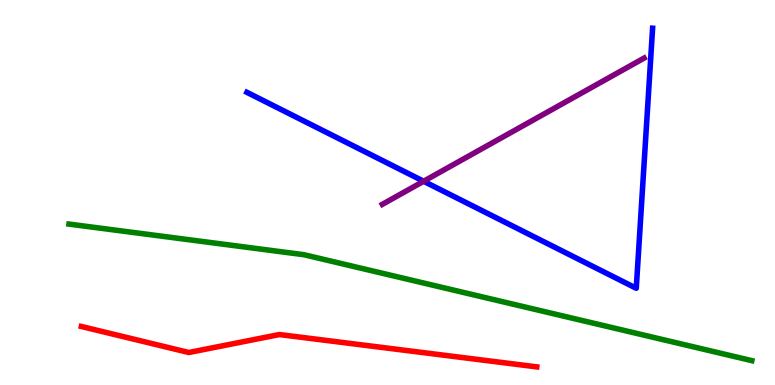[{'lines': ['blue', 'red'], 'intersections': []}, {'lines': ['green', 'red'], 'intersections': []}, {'lines': ['purple', 'red'], 'intersections': []}, {'lines': ['blue', 'green'], 'intersections': []}, {'lines': ['blue', 'purple'], 'intersections': [{'x': 5.47, 'y': 5.29}]}, {'lines': ['green', 'purple'], 'intersections': []}]